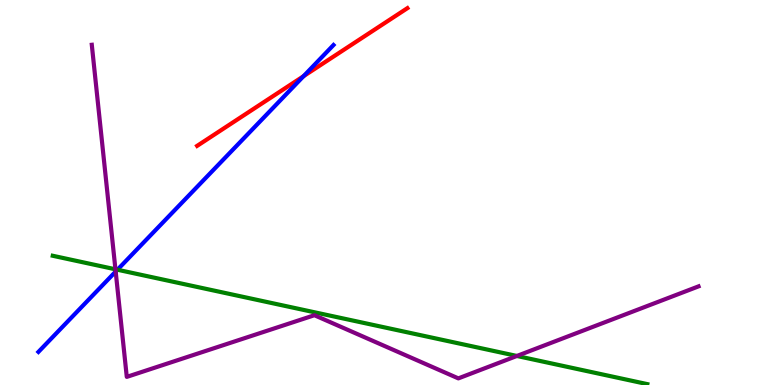[{'lines': ['blue', 'red'], 'intersections': [{'x': 3.92, 'y': 8.02}]}, {'lines': ['green', 'red'], 'intersections': []}, {'lines': ['purple', 'red'], 'intersections': []}, {'lines': ['blue', 'green'], 'intersections': [{'x': 1.52, 'y': 2.99}]}, {'lines': ['blue', 'purple'], 'intersections': [{'x': 1.49, 'y': 2.95}]}, {'lines': ['green', 'purple'], 'intersections': [{'x': 1.49, 'y': 3.01}, {'x': 6.67, 'y': 0.754}]}]